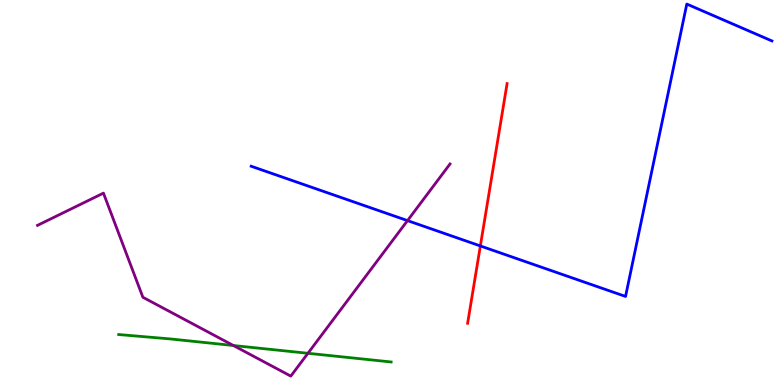[{'lines': ['blue', 'red'], 'intersections': [{'x': 6.2, 'y': 3.61}]}, {'lines': ['green', 'red'], 'intersections': []}, {'lines': ['purple', 'red'], 'intersections': []}, {'lines': ['blue', 'green'], 'intersections': []}, {'lines': ['blue', 'purple'], 'intersections': [{'x': 5.26, 'y': 4.27}]}, {'lines': ['green', 'purple'], 'intersections': [{'x': 3.01, 'y': 1.03}, {'x': 3.97, 'y': 0.824}]}]